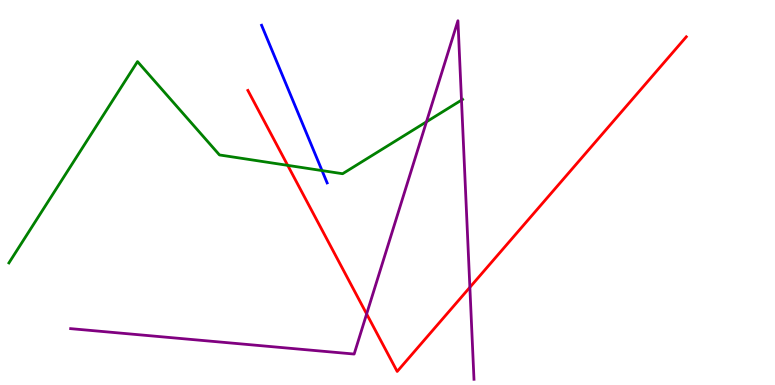[{'lines': ['blue', 'red'], 'intersections': []}, {'lines': ['green', 'red'], 'intersections': [{'x': 3.71, 'y': 5.71}]}, {'lines': ['purple', 'red'], 'intersections': [{'x': 4.73, 'y': 1.85}, {'x': 6.06, 'y': 2.54}]}, {'lines': ['blue', 'green'], 'intersections': [{'x': 4.16, 'y': 5.57}]}, {'lines': ['blue', 'purple'], 'intersections': []}, {'lines': ['green', 'purple'], 'intersections': [{'x': 5.5, 'y': 6.84}, {'x': 5.95, 'y': 7.4}]}]